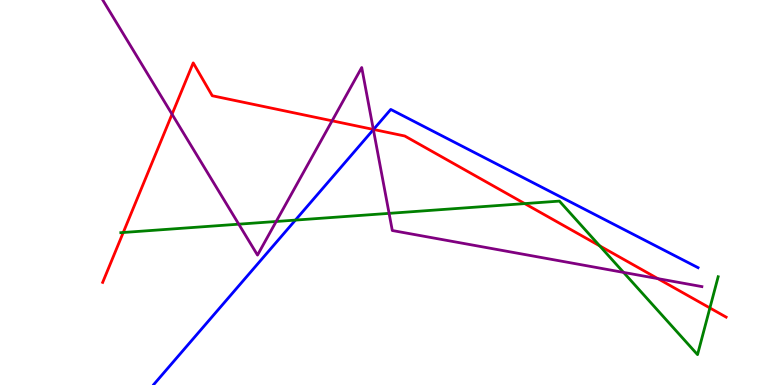[{'lines': ['blue', 'red'], 'intersections': [{'x': 4.82, 'y': 6.64}]}, {'lines': ['green', 'red'], 'intersections': [{'x': 1.59, 'y': 3.96}, {'x': 6.77, 'y': 4.71}, {'x': 7.74, 'y': 3.61}, {'x': 9.16, 'y': 2.0}]}, {'lines': ['purple', 'red'], 'intersections': [{'x': 2.22, 'y': 7.03}, {'x': 4.29, 'y': 6.86}, {'x': 4.82, 'y': 6.64}, {'x': 8.49, 'y': 2.76}]}, {'lines': ['blue', 'green'], 'intersections': [{'x': 3.81, 'y': 4.28}]}, {'lines': ['blue', 'purple'], 'intersections': [{'x': 4.82, 'y': 6.63}]}, {'lines': ['green', 'purple'], 'intersections': [{'x': 3.08, 'y': 4.18}, {'x': 3.56, 'y': 4.25}, {'x': 5.02, 'y': 4.46}, {'x': 8.05, 'y': 2.92}]}]